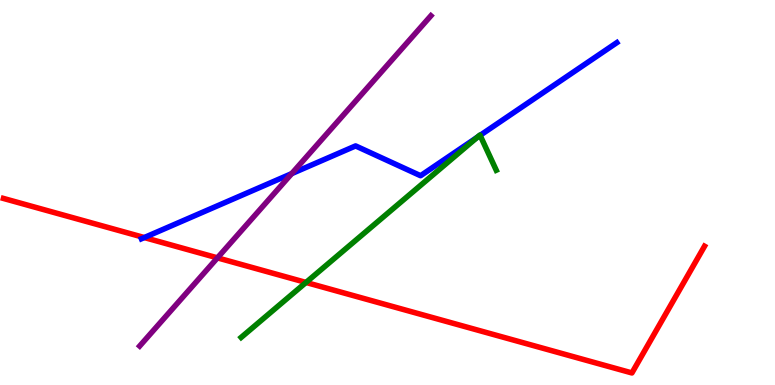[{'lines': ['blue', 'red'], 'intersections': [{'x': 1.86, 'y': 3.83}]}, {'lines': ['green', 'red'], 'intersections': [{'x': 3.95, 'y': 2.66}]}, {'lines': ['purple', 'red'], 'intersections': [{'x': 2.81, 'y': 3.3}]}, {'lines': ['blue', 'green'], 'intersections': [{'x': 6.16, 'y': 6.44}, {'x': 6.19, 'y': 6.48}]}, {'lines': ['blue', 'purple'], 'intersections': [{'x': 3.76, 'y': 5.49}]}, {'lines': ['green', 'purple'], 'intersections': []}]